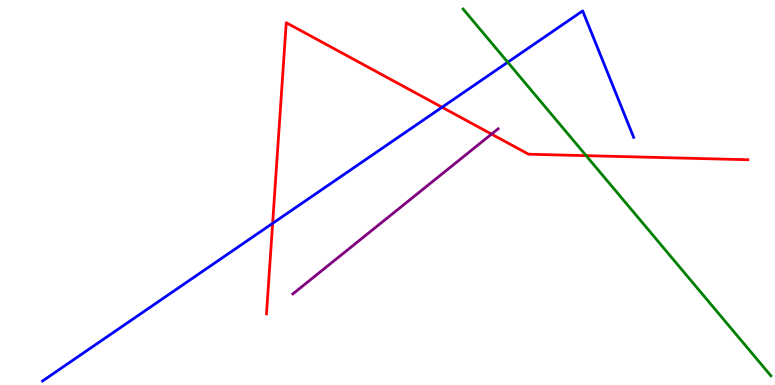[{'lines': ['blue', 'red'], 'intersections': [{'x': 3.52, 'y': 4.2}, {'x': 5.7, 'y': 7.21}]}, {'lines': ['green', 'red'], 'intersections': [{'x': 7.56, 'y': 5.96}]}, {'lines': ['purple', 'red'], 'intersections': [{'x': 6.34, 'y': 6.52}]}, {'lines': ['blue', 'green'], 'intersections': [{'x': 6.55, 'y': 8.38}]}, {'lines': ['blue', 'purple'], 'intersections': []}, {'lines': ['green', 'purple'], 'intersections': []}]